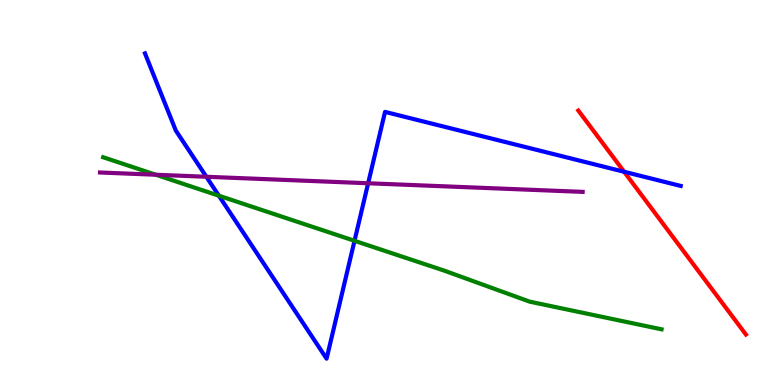[{'lines': ['blue', 'red'], 'intersections': [{'x': 8.05, 'y': 5.54}]}, {'lines': ['green', 'red'], 'intersections': []}, {'lines': ['purple', 'red'], 'intersections': []}, {'lines': ['blue', 'green'], 'intersections': [{'x': 2.82, 'y': 4.92}, {'x': 4.57, 'y': 3.75}]}, {'lines': ['blue', 'purple'], 'intersections': [{'x': 2.66, 'y': 5.41}, {'x': 4.75, 'y': 5.24}]}, {'lines': ['green', 'purple'], 'intersections': [{'x': 2.01, 'y': 5.46}]}]